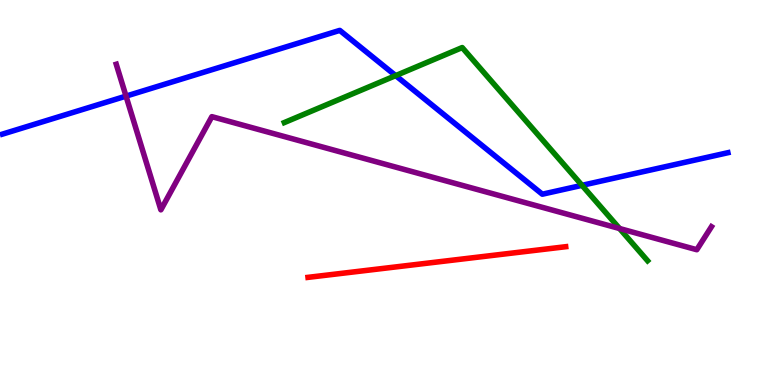[{'lines': ['blue', 'red'], 'intersections': []}, {'lines': ['green', 'red'], 'intersections': []}, {'lines': ['purple', 'red'], 'intersections': []}, {'lines': ['blue', 'green'], 'intersections': [{'x': 5.11, 'y': 8.04}, {'x': 7.51, 'y': 5.19}]}, {'lines': ['blue', 'purple'], 'intersections': [{'x': 1.63, 'y': 7.5}]}, {'lines': ['green', 'purple'], 'intersections': [{'x': 7.99, 'y': 4.06}]}]